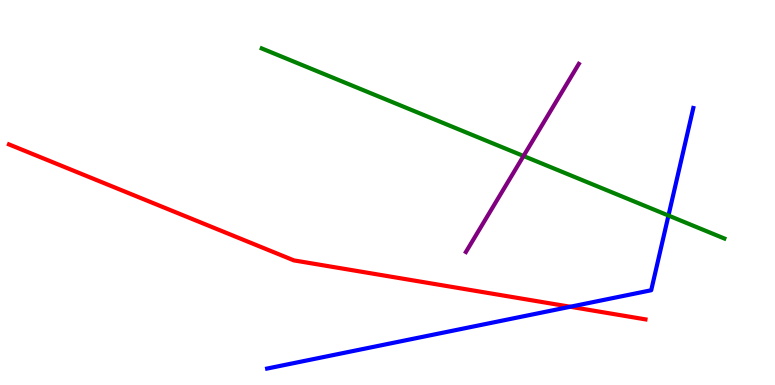[{'lines': ['blue', 'red'], 'intersections': [{'x': 7.36, 'y': 2.03}]}, {'lines': ['green', 'red'], 'intersections': []}, {'lines': ['purple', 'red'], 'intersections': []}, {'lines': ['blue', 'green'], 'intersections': [{'x': 8.63, 'y': 4.4}]}, {'lines': ['blue', 'purple'], 'intersections': []}, {'lines': ['green', 'purple'], 'intersections': [{'x': 6.76, 'y': 5.95}]}]